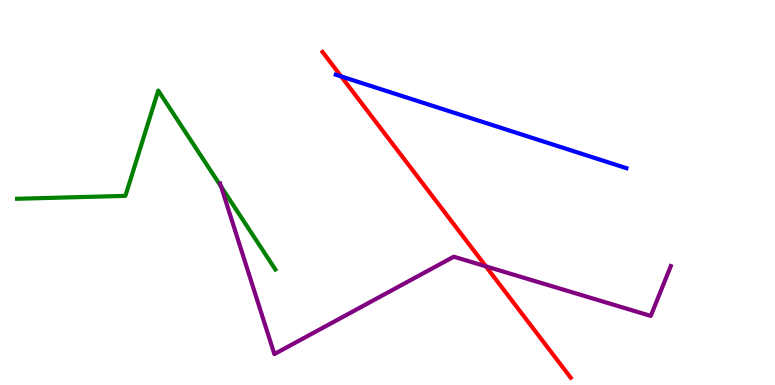[{'lines': ['blue', 'red'], 'intersections': [{'x': 4.4, 'y': 8.01}]}, {'lines': ['green', 'red'], 'intersections': []}, {'lines': ['purple', 'red'], 'intersections': [{'x': 6.27, 'y': 3.08}]}, {'lines': ['blue', 'green'], 'intersections': []}, {'lines': ['blue', 'purple'], 'intersections': []}, {'lines': ['green', 'purple'], 'intersections': [{'x': 2.85, 'y': 5.15}]}]